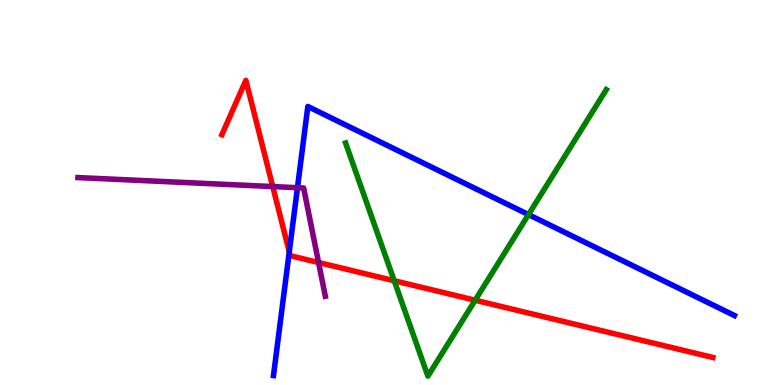[{'lines': ['blue', 'red'], 'intersections': [{'x': 3.73, 'y': 3.46}]}, {'lines': ['green', 'red'], 'intersections': [{'x': 5.09, 'y': 2.71}, {'x': 6.13, 'y': 2.2}]}, {'lines': ['purple', 'red'], 'intersections': [{'x': 3.52, 'y': 5.15}, {'x': 4.11, 'y': 3.18}]}, {'lines': ['blue', 'green'], 'intersections': [{'x': 6.82, 'y': 4.43}]}, {'lines': ['blue', 'purple'], 'intersections': [{'x': 3.84, 'y': 5.12}]}, {'lines': ['green', 'purple'], 'intersections': []}]